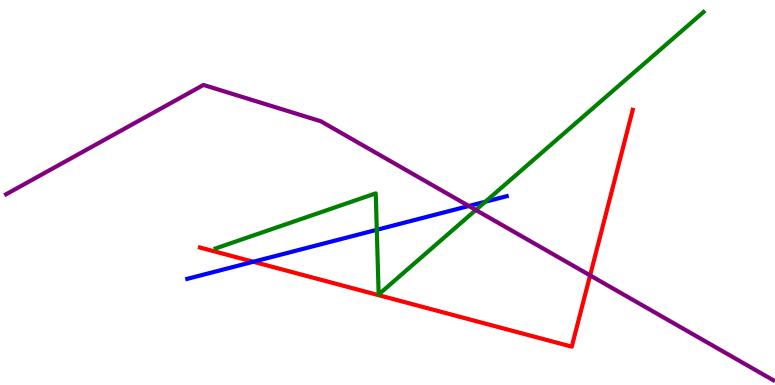[{'lines': ['blue', 'red'], 'intersections': [{'x': 3.27, 'y': 3.2}]}, {'lines': ['green', 'red'], 'intersections': []}, {'lines': ['purple', 'red'], 'intersections': [{'x': 7.61, 'y': 2.85}]}, {'lines': ['blue', 'green'], 'intersections': [{'x': 4.86, 'y': 4.03}, {'x': 6.26, 'y': 4.76}]}, {'lines': ['blue', 'purple'], 'intersections': [{'x': 6.05, 'y': 4.65}]}, {'lines': ['green', 'purple'], 'intersections': [{'x': 6.14, 'y': 4.55}]}]